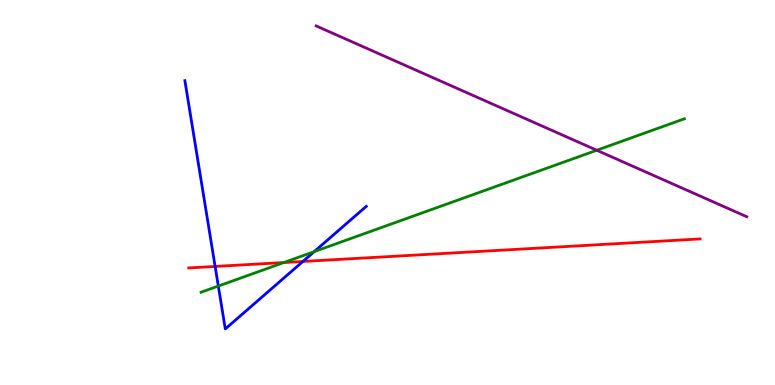[{'lines': ['blue', 'red'], 'intersections': [{'x': 2.78, 'y': 3.08}, {'x': 3.91, 'y': 3.21}]}, {'lines': ['green', 'red'], 'intersections': [{'x': 3.66, 'y': 3.18}]}, {'lines': ['purple', 'red'], 'intersections': []}, {'lines': ['blue', 'green'], 'intersections': [{'x': 2.82, 'y': 2.57}, {'x': 4.05, 'y': 3.46}]}, {'lines': ['blue', 'purple'], 'intersections': []}, {'lines': ['green', 'purple'], 'intersections': [{'x': 7.7, 'y': 6.1}]}]